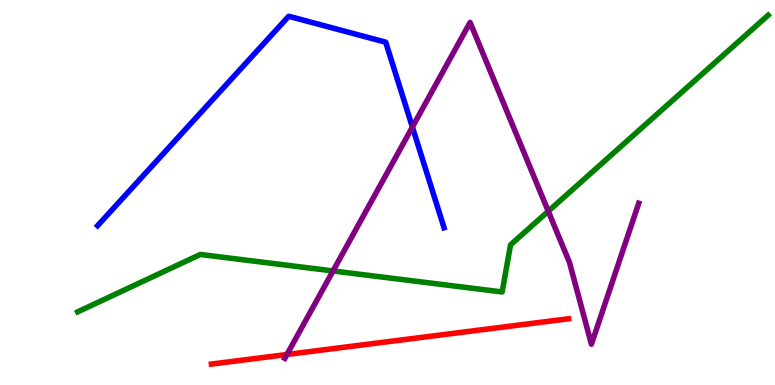[{'lines': ['blue', 'red'], 'intersections': []}, {'lines': ['green', 'red'], 'intersections': []}, {'lines': ['purple', 'red'], 'intersections': [{'x': 3.7, 'y': 0.792}]}, {'lines': ['blue', 'green'], 'intersections': []}, {'lines': ['blue', 'purple'], 'intersections': [{'x': 5.32, 'y': 6.7}]}, {'lines': ['green', 'purple'], 'intersections': [{'x': 4.3, 'y': 2.96}, {'x': 7.07, 'y': 4.51}]}]